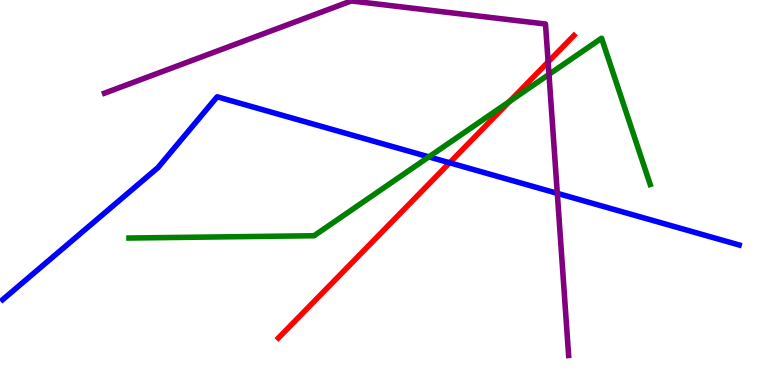[{'lines': ['blue', 'red'], 'intersections': [{'x': 5.8, 'y': 5.77}]}, {'lines': ['green', 'red'], 'intersections': [{'x': 6.57, 'y': 7.36}]}, {'lines': ['purple', 'red'], 'intersections': [{'x': 7.07, 'y': 8.39}]}, {'lines': ['blue', 'green'], 'intersections': [{'x': 5.53, 'y': 5.93}]}, {'lines': ['blue', 'purple'], 'intersections': [{'x': 7.19, 'y': 4.98}]}, {'lines': ['green', 'purple'], 'intersections': [{'x': 7.08, 'y': 8.07}]}]